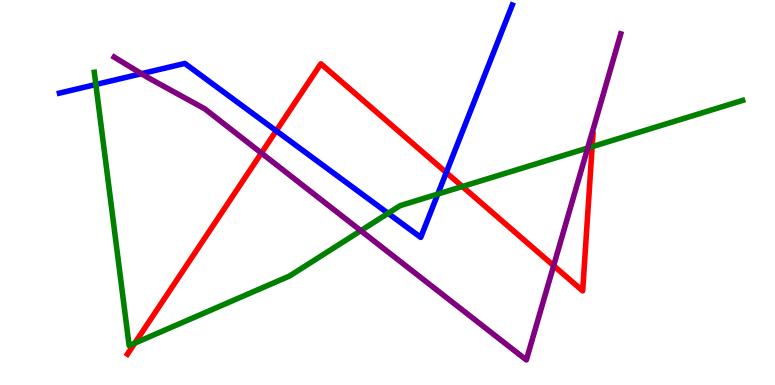[{'lines': ['blue', 'red'], 'intersections': [{'x': 3.56, 'y': 6.6}, {'x': 5.76, 'y': 5.52}]}, {'lines': ['green', 'red'], 'intersections': [{'x': 1.74, 'y': 1.09}, {'x': 5.97, 'y': 5.16}, {'x': 7.64, 'y': 6.19}]}, {'lines': ['purple', 'red'], 'intersections': [{'x': 3.37, 'y': 6.02}, {'x': 7.14, 'y': 3.1}]}, {'lines': ['blue', 'green'], 'intersections': [{'x': 1.24, 'y': 7.81}, {'x': 5.01, 'y': 4.46}, {'x': 5.65, 'y': 4.96}]}, {'lines': ['blue', 'purple'], 'intersections': [{'x': 1.83, 'y': 8.09}]}, {'lines': ['green', 'purple'], 'intersections': [{'x': 4.66, 'y': 4.01}, {'x': 7.58, 'y': 6.16}]}]